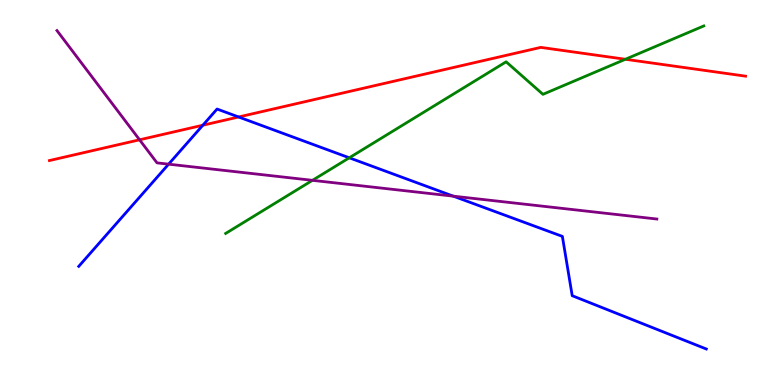[{'lines': ['blue', 'red'], 'intersections': [{'x': 2.62, 'y': 6.75}, {'x': 3.08, 'y': 6.96}]}, {'lines': ['green', 'red'], 'intersections': [{'x': 8.07, 'y': 8.46}]}, {'lines': ['purple', 'red'], 'intersections': [{'x': 1.8, 'y': 6.37}]}, {'lines': ['blue', 'green'], 'intersections': [{'x': 4.51, 'y': 5.9}]}, {'lines': ['blue', 'purple'], 'intersections': [{'x': 2.18, 'y': 5.74}, {'x': 5.85, 'y': 4.91}]}, {'lines': ['green', 'purple'], 'intersections': [{'x': 4.03, 'y': 5.32}]}]